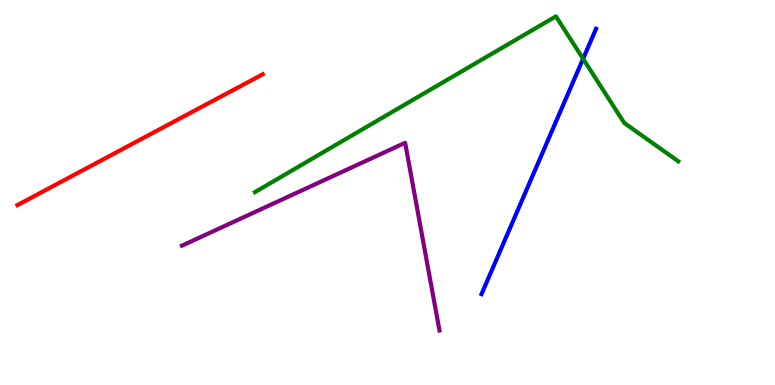[{'lines': ['blue', 'red'], 'intersections': []}, {'lines': ['green', 'red'], 'intersections': []}, {'lines': ['purple', 'red'], 'intersections': []}, {'lines': ['blue', 'green'], 'intersections': [{'x': 7.52, 'y': 8.47}]}, {'lines': ['blue', 'purple'], 'intersections': []}, {'lines': ['green', 'purple'], 'intersections': []}]